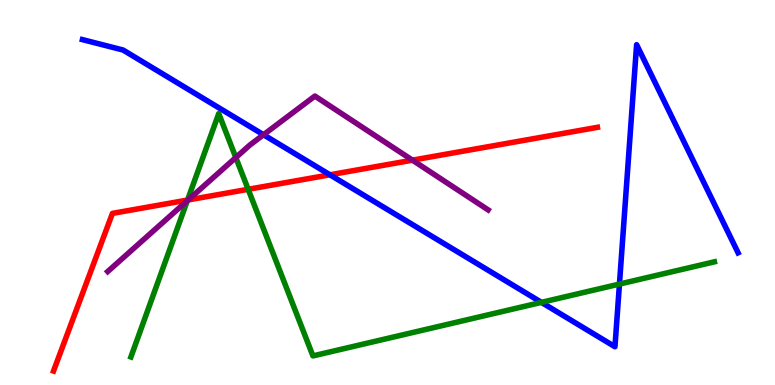[{'lines': ['blue', 'red'], 'intersections': [{'x': 4.26, 'y': 5.46}]}, {'lines': ['green', 'red'], 'intersections': [{'x': 2.42, 'y': 4.8}, {'x': 3.2, 'y': 5.08}]}, {'lines': ['purple', 'red'], 'intersections': [{'x': 2.43, 'y': 4.81}, {'x': 5.32, 'y': 5.84}]}, {'lines': ['blue', 'green'], 'intersections': [{'x': 6.99, 'y': 2.15}, {'x': 7.99, 'y': 2.62}]}, {'lines': ['blue', 'purple'], 'intersections': [{'x': 3.4, 'y': 6.5}]}, {'lines': ['green', 'purple'], 'intersections': [{'x': 2.42, 'y': 4.79}, {'x': 3.04, 'y': 5.91}]}]